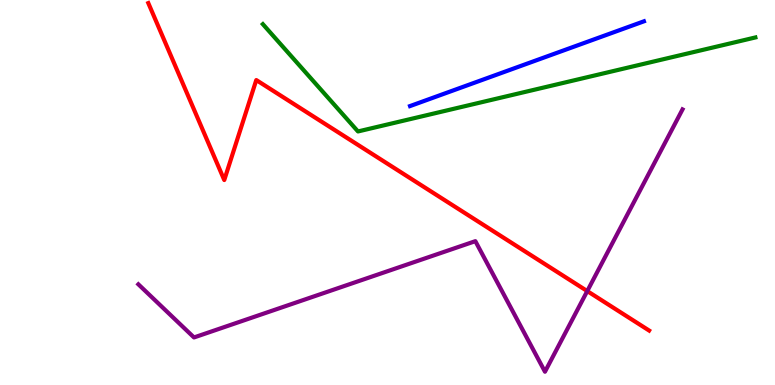[{'lines': ['blue', 'red'], 'intersections': []}, {'lines': ['green', 'red'], 'intersections': []}, {'lines': ['purple', 'red'], 'intersections': [{'x': 7.58, 'y': 2.44}]}, {'lines': ['blue', 'green'], 'intersections': []}, {'lines': ['blue', 'purple'], 'intersections': []}, {'lines': ['green', 'purple'], 'intersections': []}]